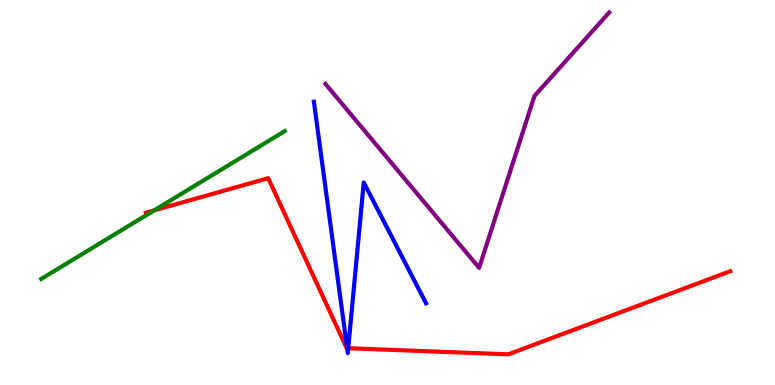[{'lines': ['blue', 'red'], 'intersections': [{'x': 4.48, 'y': 0.956}, {'x': 4.49, 'y': 0.955}]}, {'lines': ['green', 'red'], 'intersections': [{'x': 1.99, 'y': 4.54}]}, {'lines': ['purple', 'red'], 'intersections': []}, {'lines': ['blue', 'green'], 'intersections': []}, {'lines': ['blue', 'purple'], 'intersections': []}, {'lines': ['green', 'purple'], 'intersections': []}]